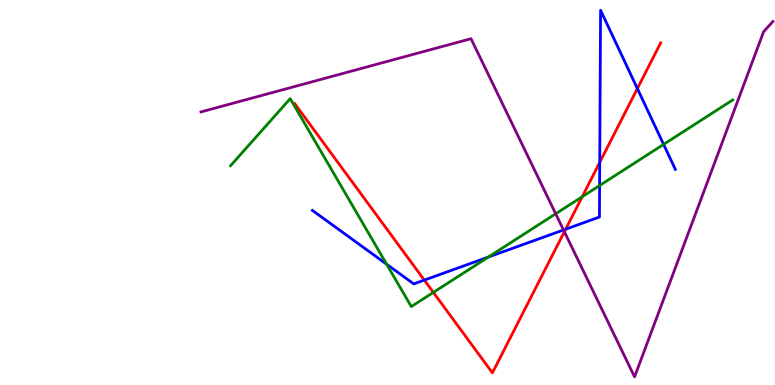[{'lines': ['blue', 'red'], 'intersections': [{'x': 5.47, 'y': 2.72}, {'x': 7.3, 'y': 4.05}, {'x': 7.74, 'y': 5.78}, {'x': 8.22, 'y': 7.7}]}, {'lines': ['green', 'red'], 'intersections': [{'x': 5.59, 'y': 2.4}, {'x': 7.51, 'y': 4.89}]}, {'lines': ['purple', 'red'], 'intersections': [{'x': 7.28, 'y': 3.98}]}, {'lines': ['blue', 'green'], 'intersections': [{'x': 4.99, 'y': 3.14}, {'x': 6.3, 'y': 3.32}, {'x': 7.74, 'y': 5.18}, {'x': 8.56, 'y': 6.25}]}, {'lines': ['blue', 'purple'], 'intersections': [{'x': 7.27, 'y': 4.03}]}, {'lines': ['green', 'purple'], 'intersections': [{'x': 7.17, 'y': 4.45}]}]